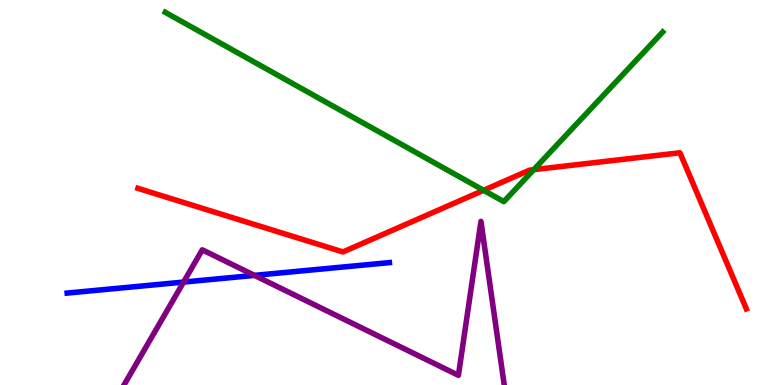[{'lines': ['blue', 'red'], 'intersections': []}, {'lines': ['green', 'red'], 'intersections': [{'x': 6.24, 'y': 5.06}, {'x': 6.89, 'y': 5.59}]}, {'lines': ['purple', 'red'], 'intersections': []}, {'lines': ['blue', 'green'], 'intersections': []}, {'lines': ['blue', 'purple'], 'intersections': [{'x': 2.37, 'y': 2.67}, {'x': 3.28, 'y': 2.85}]}, {'lines': ['green', 'purple'], 'intersections': []}]